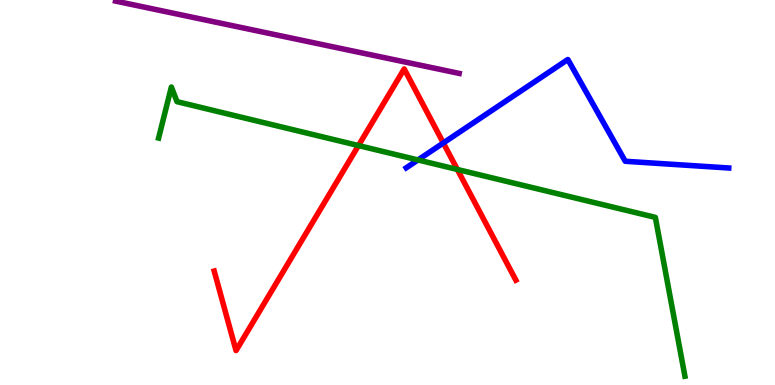[{'lines': ['blue', 'red'], 'intersections': [{'x': 5.72, 'y': 6.29}]}, {'lines': ['green', 'red'], 'intersections': [{'x': 4.63, 'y': 6.22}, {'x': 5.9, 'y': 5.6}]}, {'lines': ['purple', 'red'], 'intersections': []}, {'lines': ['blue', 'green'], 'intersections': [{'x': 5.39, 'y': 5.85}]}, {'lines': ['blue', 'purple'], 'intersections': []}, {'lines': ['green', 'purple'], 'intersections': []}]